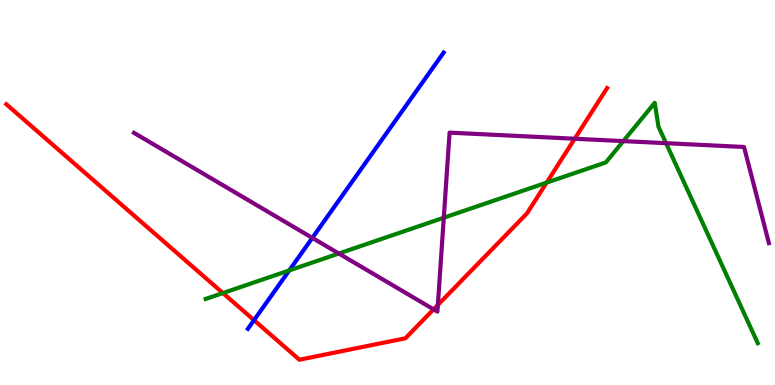[{'lines': ['blue', 'red'], 'intersections': [{'x': 3.28, 'y': 1.68}]}, {'lines': ['green', 'red'], 'intersections': [{'x': 2.88, 'y': 2.39}, {'x': 7.05, 'y': 5.26}]}, {'lines': ['purple', 'red'], 'intersections': [{'x': 5.59, 'y': 1.97}, {'x': 5.65, 'y': 2.08}, {'x': 7.42, 'y': 6.4}]}, {'lines': ['blue', 'green'], 'intersections': [{'x': 3.73, 'y': 2.98}]}, {'lines': ['blue', 'purple'], 'intersections': [{'x': 4.03, 'y': 3.82}]}, {'lines': ['green', 'purple'], 'intersections': [{'x': 4.37, 'y': 3.42}, {'x': 5.73, 'y': 4.35}, {'x': 8.04, 'y': 6.33}, {'x': 8.59, 'y': 6.28}]}]